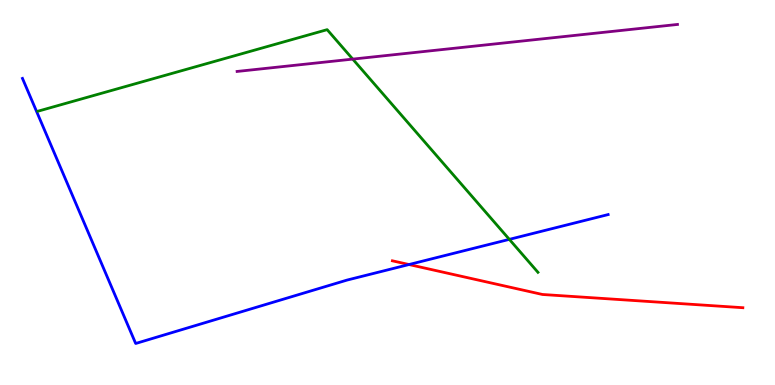[{'lines': ['blue', 'red'], 'intersections': [{'x': 5.28, 'y': 3.13}]}, {'lines': ['green', 'red'], 'intersections': []}, {'lines': ['purple', 'red'], 'intersections': []}, {'lines': ['blue', 'green'], 'intersections': [{'x': 6.57, 'y': 3.78}]}, {'lines': ['blue', 'purple'], 'intersections': []}, {'lines': ['green', 'purple'], 'intersections': [{'x': 4.55, 'y': 8.46}]}]